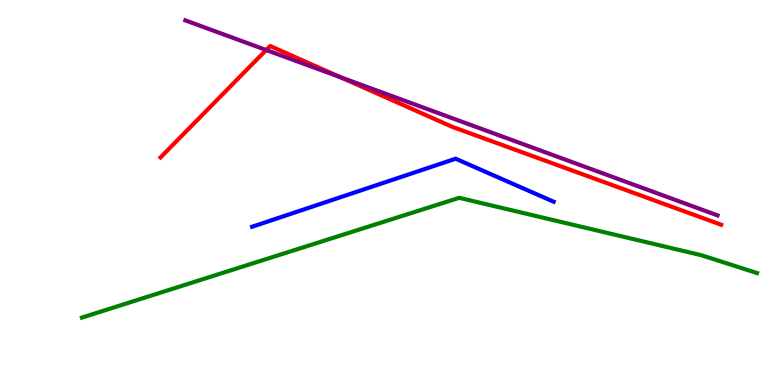[{'lines': ['blue', 'red'], 'intersections': []}, {'lines': ['green', 'red'], 'intersections': []}, {'lines': ['purple', 'red'], 'intersections': [{'x': 3.43, 'y': 8.7}, {'x': 4.39, 'y': 7.99}]}, {'lines': ['blue', 'green'], 'intersections': []}, {'lines': ['blue', 'purple'], 'intersections': []}, {'lines': ['green', 'purple'], 'intersections': []}]